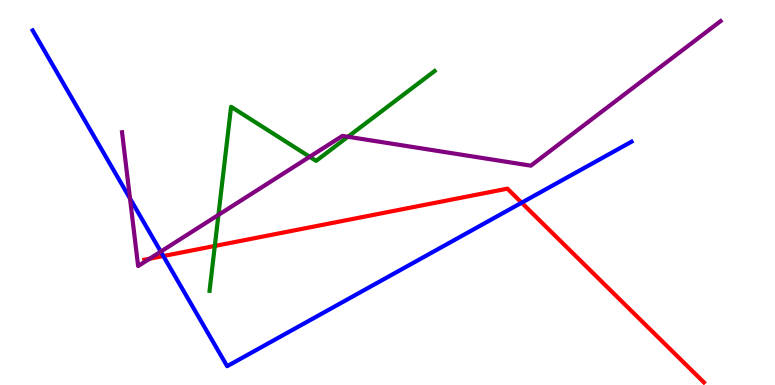[{'lines': ['blue', 'red'], 'intersections': [{'x': 2.11, 'y': 3.35}, {'x': 6.73, 'y': 4.73}]}, {'lines': ['green', 'red'], 'intersections': [{'x': 2.77, 'y': 3.61}]}, {'lines': ['purple', 'red'], 'intersections': [{'x': 1.93, 'y': 3.28}]}, {'lines': ['blue', 'green'], 'intersections': []}, {'lines': ['blue', 'purple'], 'intersections': [{'x': 1.68, 'y': 4.84}, {'x': 2.07, 'y': 3.46}]}, {'lines': ['green', 'purple'], 'intersections': [{'x': 2.82, 'y': 4.42}, {'x': 4.0, 'y': 5.93}, {'x': 4.49, 'y': 6.45}]}]